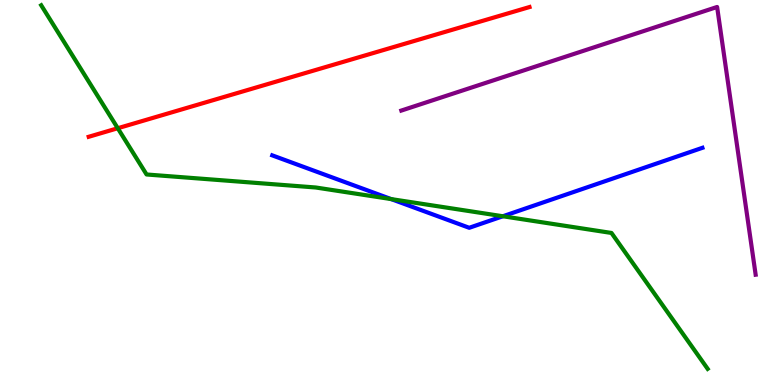[{'lines': ['blue', 'red'], 'intersections': []}, {'lines': ['green', 'red'], 'intersections': [{'x': 1.52, 'y': 6.67}]}, {'lines': ['purple', 'red'], 'intersections': []}, {'lines': ['blue', 'green'], 'intersections': [{'x': 5.05, 'y': 4.83}, {'x': 6.49, 'y': 4.38}]}, {'lines': ['blue', 'purple'], 'intersections': []}, {'lines': ['green', 'purple'], 'intersections': []}]